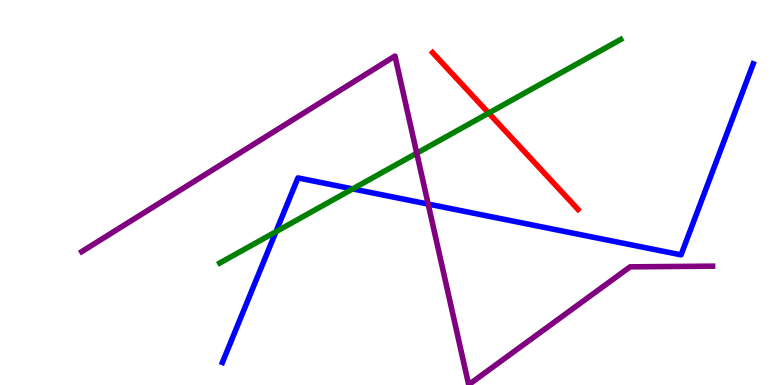[{'lines': ['blue', 'red'], 'intersections': []}, {'lines': ['green', 'red'], 'intersections': [{'x': 6.31, 'y': 7.06}]}, {'lines': ['purple', 'red'], 'intersections': []}, {'lines': ['blue', 'green'], 'intersections': [{'x': 3.56, 'y': 3.98}, {'x': 4.55, 'y': 5.09}]}, {'lines': ['blue', 'purple'], 'intersections': [{'x': 5.52, 'y': 4.7}]}, {'lines': ['green', 'purple'], 'intersections': [{'x': 5.38, 'y': 6.02}]}]